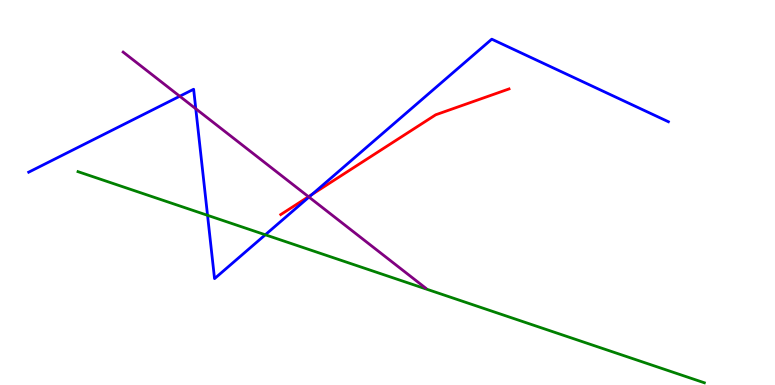[{'lines': ['blue', 'red'], 'intersections': [{'x': 4.03, 'y': 4.95}]}, {'lines': ['green', 'red'], 'intersections': []}, {'lines': ['purple', 'red'], 'intersections': [{'x': 3.98, 'y': 4.89}]}, {'lines': ['blue', 'green'], 'intersections': [{'x': 2.68, 'y': 4.41}, {'x': 3.42, 'y': 3.9}]}, {'lines': ['blue', 'purple'], 'intersections': [{'x': 2.32, 'y': 7.5}, {'x': 2.53, 'y': 7.18}, {'x': 3.99, 'y': 4.88}]}, {'lines': ['green', 'purple'], 'intersections': []}]